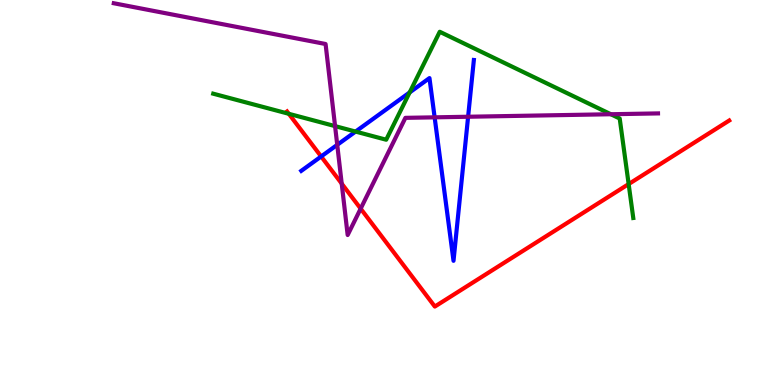[{'lines': ['blue', 'red'], 'intersections': [{'x': 4.14, 'y': 5.94}]}, {'lines': ['green', 'red'], 'intersections': [{'x': 3.73, 'y': 7.04}, {'x': 8.11, 'y': 5.22}]}, {'lines': ['purple', 'red'], 'intersections': [{'x': 4.41, 'y': 5.23}, {'x': 4.65, 'y': 4.58}]}, {'lines': ['blue', 'green'], 'intersections': [{'x': 4.59, 'y': 6.58}, {'x': 5.29, 'y': 7.6}]}, {'lines': ['blue', 'purple'], 'intersections': [{'x': 4.35, 'y': 6.24}, {'x': 5.61, 'y': 6.95}, {'x': 6.04, 'y': 6.97}]}, {'lines': ['green', 'purple'], 'intersections': [{'x': 4.32, 'y': 6.72}, {'x': 7.88, 'y': 7.03}]}]